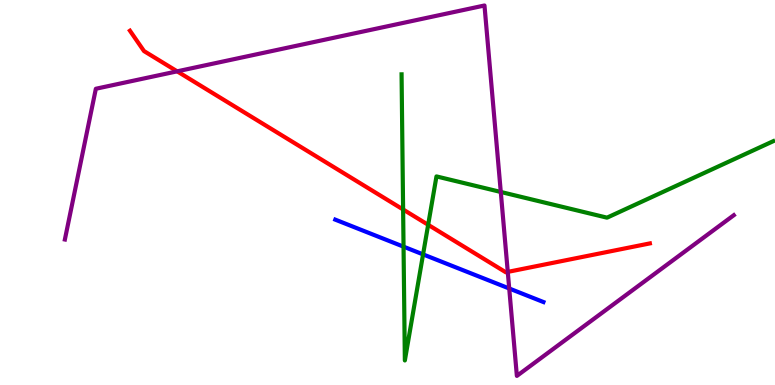[{'lines': ['blue', 'red'], 'intersections': []}, {'lines': ['green', 'red'], 'intersections': [{'x': 5.2, 'y': 4.56}, {'x': 5.52, 'y': 4.16}]}, {'lines': ['purple', 'red'], 'intersections': [{'x': 2.29, 'y': 8.15}, {'x': 6.55, 'y': 2.94}]}, {'lines': ['blue', 'green'], 'intersections': [{'x': 5.21, 'y': 3.59}, {'x': 5.46, 'y': 3.39}]}, {'lines': ['blue', 'purple'], 'intersections': [{'x': 6.57, 'y': 2.51}]}, {'lines': ['green', 'purple'], 'intersections': [{'x': 6.46, 'y': 5.01}]}]